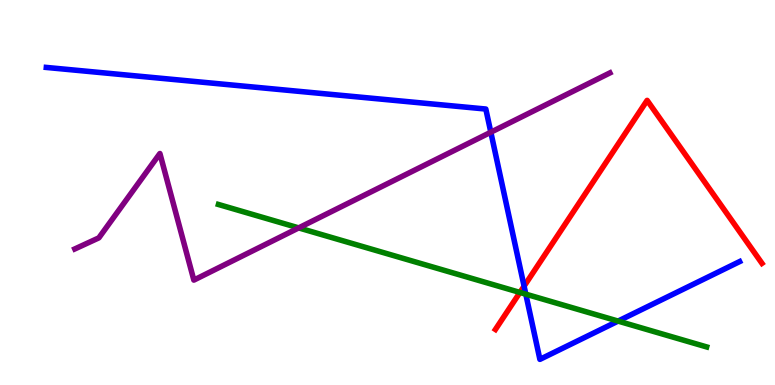[{'lines': ['blue', 'red'], 'intersections': [{'x': 6.76, 'y': 2.57}]}, {'lines': ['green', 'red'], 'intersections': [{'x': 6.71, 'y': 2.4}]}, {'lines': ['purple', 'red'], 'intersections': []}, {'lines': ['blue', 'green'], 'intersections': [{'x': 6.78, 'y': 2.36}, {'x': 7.98, 'y': 1.66}]}, {'lines': ['blue', 'purple'], 'intersections': [{'x': 6.33, 'y': 6.57}]}, {'lines': ['green', 'purple'], 'intersections': [{'x': 3.85, 'y': 4.08}]}]